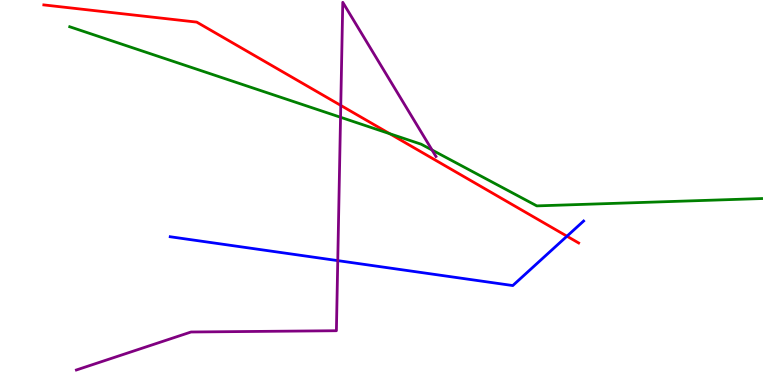[{'lines': ['blue', 'red'], 'intersections': [{'x': 7.32, 'y': 3.86}]}, {'lines': ['green', 'red'], 'intersections': [{'x': 5.03, 'y': 6.53}]}, {'lines': ['purple', 'red'], 'intersections': [{'x': 4.4, 'y': 7.26}]}, {'lines': ['blue', 'green'], 'intersections': []}, {'lines': ['blue', 'purple'], 'intersections': [{'x': 4.36, 'y': 3.23}]}, {'lines': ['green', 'purple'], 'intersections': [{'x': 4.39, 'y': 6.95}, {'x': 5.57, 'y': 6.1}]}]